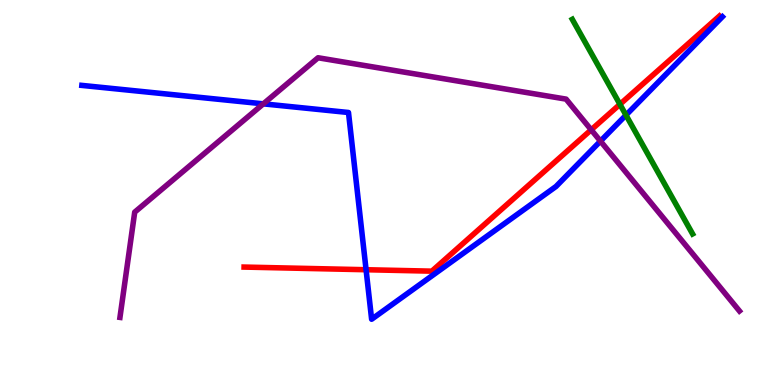[{'lines': ['blue', 'red'], 'intersections': [{'x': 4.72, 'y': 2.99}]}, {'lines': ['green', 'red'], 'intersections': [{'x': 8.0, 'y': 7.29}]}, {'lines': ['purple', 'red'], 'intersections': [{'x': 7.63, 'y': 6.63}]}, {'lines': ['blue', 'green'], 'intersections': [{'x': 8.08, 'y': 7.01}]}, {'lines': ['blue', 'purple'], 'intersections': [{'x': 3.4, 'y': 7.3}, {'x': 7.75, 'y': 6.33}]}, {'lines': ['green', 'purple'], 'intersections': []}]